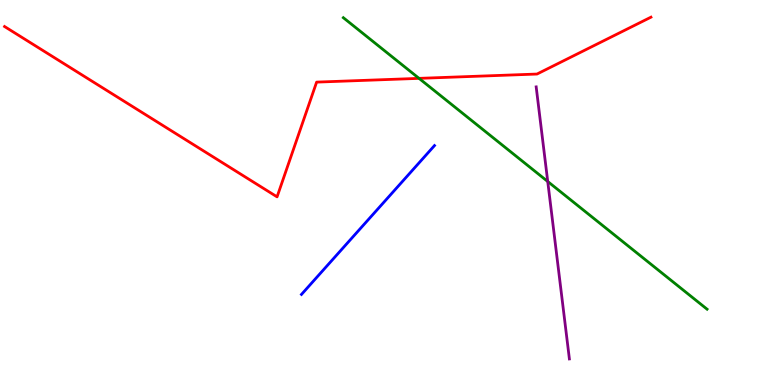[{'lines': ['blue', 'red'], 'intersections': []}, {'lines': ['green', 'red'], 'intersections': [{'x': 5.41, 'y': 7.96}]}, {'lines': ['purple', 'red'], 'intersections': []}, {'lines': ['blue', 'green'], 'intersections': []}, {'lines': ['blue', 'purple'], 'intersections': []}, {'lines': ['green', 'purple'], 'intersections': [{'x': 7.07, 'y': 5.29}]}]